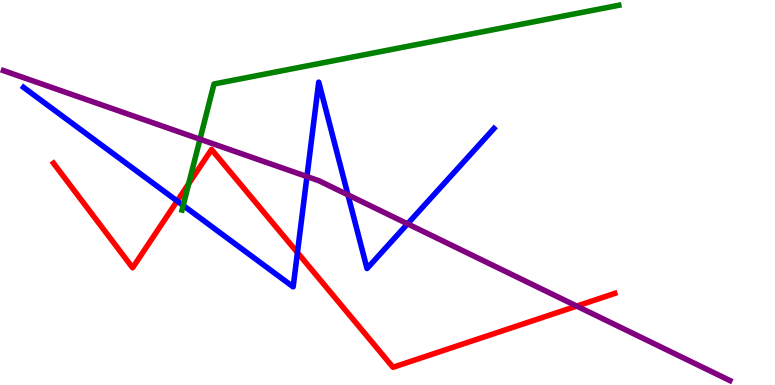[{'lines': ['blue', 'red'], 'intersections': [{'x': 2.29, 'y': 4.78}, {'x': 3.84, 'y': 3.44}]}, {'lines': ['green', 'red'], 'intersections': [{'x': 2.43, 'y': 5.23}]}, {'lines': ['purple', 'red'], 'intersections': [{'x': 7.44, 'y': 2.05}]}, {'lines': ['blue', 'green'], 'intersections': [{'x': 2.36, 'y': 4.66}]}, {'lines': ['blue', 'purple'], 'intersections': [{'x': 3.96, 'y': 5.41}, {'x': 4.49, 'y': 4.94}, {'x': 5.26, 'y': 4.19}]}, {'lines': ['green', 'purple'], 'intersections': [{'x': 2.58, 'y': 6.38}]}]